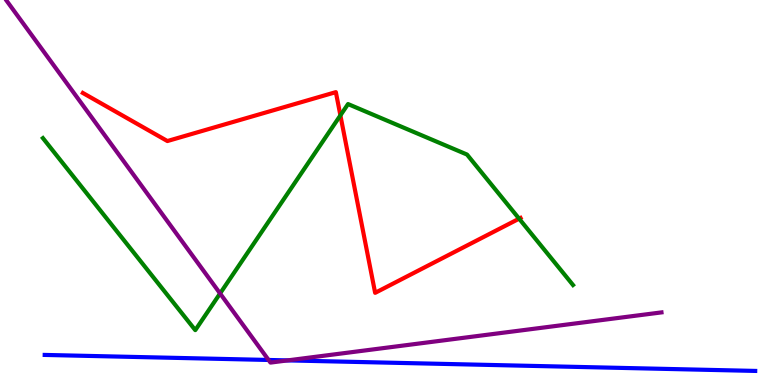[{'lines': ['blue', 'red'], 'intersections': []}, {'lines': ['green', 'red'], 'intersections': [{'x': 4.39, 'y': 7.0}, {'x': 6.7, 'y': 4.32}]}, {'lines': ['purple', 'red'], 'intersections': []}, {'lines': ['blue', 'green'], 'intersections': []}, {'lines': ['blue', 'purple'], 'intersections': [{'x': 3.47, 'y': 0.65}, {'x': 3.71, 'y': 0.639}]}, {'lines': ['green', 'purple'], 'intersections': [{'x': 2.84, 'y': 2.38}]}]